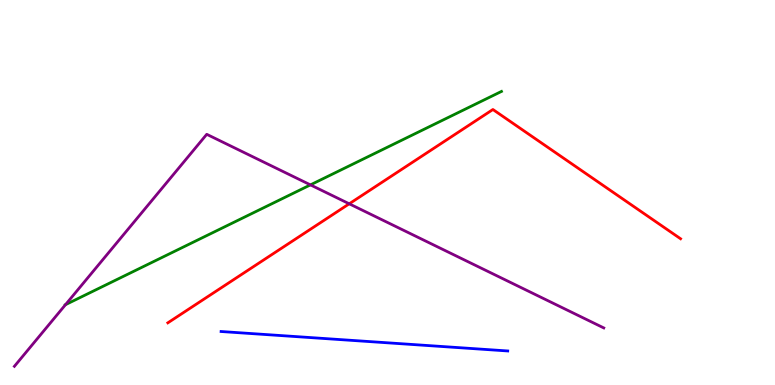[{'lines': ['blue', 'red'], 'intersections': []}, {'lines': ['green', 'red'], 'intersections': []}, {'lines': ['purple', 'red'], 'intersections': [{'x': 4.51, 'y': 4.71}]}, {'lines': ['blue', 'green'], 'intersections': []}, {'lines': ['blue', 'purple'], 'intersections': []}, {'lines': ['green', 'purple'], 'intersections': [{'x': 0.845, 'y': 2.09}, {'x': 4.01, 'y': 5.2}]}]